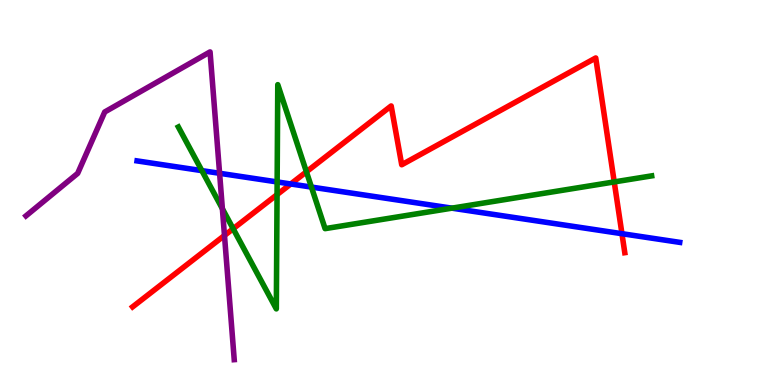[{'lines': ['blue', 'red'], 'intersections': [{'x': 3.75, 'y': 5.22}, {'x': 8.03, 'y': 3.93}]}, {'lines': ['green', 'red'], 'intersections': [{'x': 3.01, 'y': 4.06}, {'x': 3.57, 'y': 4.95}, {'x': 3.95, 'y': 5.54}, {'x': 7.93, 'y': 5.27}]}, {'lines': ['purple', 'red'], 'intersections': [{'x': 2.9, 'y': 3.88}]}, {'lines': ['blue', 'green'], 'intersections': [{'x': 2.6, 'y': 5.57}, {'x': 3.58, 'y': 5.27}, {'x': 4.02, 'y': 5.14}, {'x': 5.83, 'y': 4.59}]}, {'lines': ['blue', 'purple'], 'intersections': [{'x': 2.83, 'y': 5.5}]}, {'lines': ['green', 'purple'], 'intersections': [{'x': 2.87, 'y': 4.58}]}]